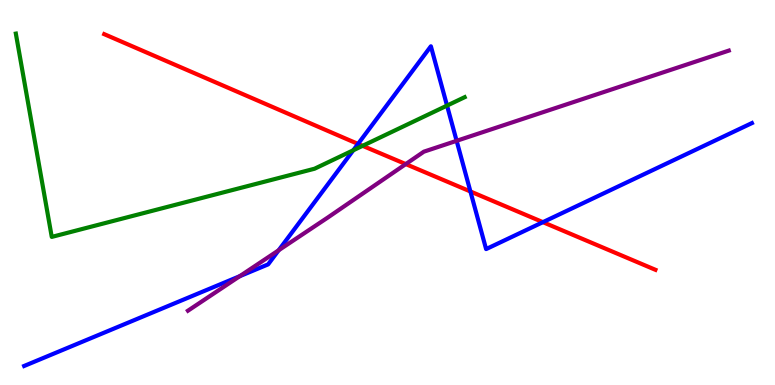[{'lines': ['blue', 'red'], 'intersections': [{'x': 4.62, 'y': 6.26}, {'x': 6.07, 'y': 5.03}, {'x': 7.01, 'y': 4.23}]}, {'lines': ['green', 'red'], 'intersections': [{'x': 4.68, 'y': 6.21}]}, {'lines': ['purple', 'red'], 'intersections': [{'x': 5.24, 'y': 5.74}]}, {'lines': ['blue', 'green'], 'intersections': [{'x': 4.56, 'y': 6.1}, {'x': 5.77, 'y': 7.26}]}, {'lines': ['blue', 'purple'], 'intersections': [{'x': 3.09, 'y': 2.83}, {'x': 3.6, 'y': 3.5}, {'x': 5.89, 'y': 6.34}]}, {'lines': ['green', 'purple'], 'intersections': []}]